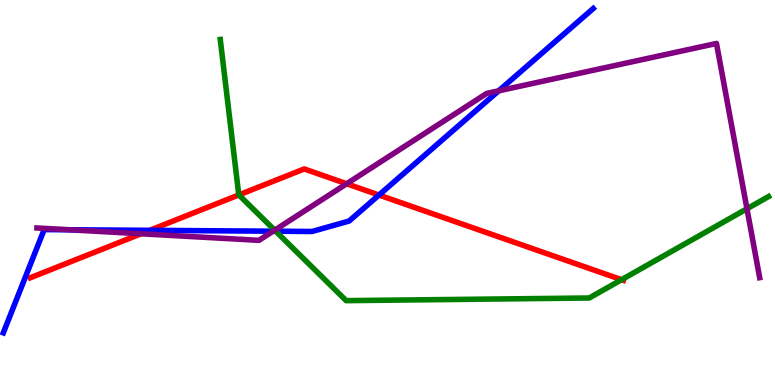[{'lines': ['blue', 'red'], 'intersections': [{'x': 1.93, 'y': 4.02}, {'x': 4.89, 'y': 4.93}]}, {'lines': ['green', 'red'], 'intersections': [{'x': 3.08, 'y': 4.94}, {'x': 8.02, 'y': 2.74}]}, {'lines': ['purple', 'red'], 'intersections': [{'x': 1.82, 'y': 3.93}, {'x': 4.47, 'y': 5.23}]}, {'lines': ['blue', 'green'], 'intersections': [{'x': 3.56, 'y': 3.99}]}, {'lines': ['blue', 'purple'], 'intersections': [{'x': 0.891, 'y': 4.03}, {'x': 3.52, 'y': 3.99}, {'x': 6.43, 'y': 7.64}]}, {'lines': ['green', 'purple'], 'intersections': [{'x': 3.54, 'y': 4.02}, {'x': 9.64, 'y': 4.58}]}]